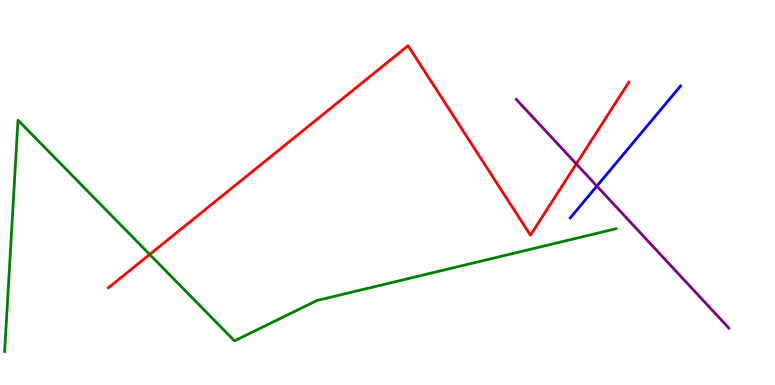[{'lines': ['blue', 'red'], 'intersections': []}, {'lines': ['green', 'red'], 'intersections': [{'x': 1.93, 'y': 3.39}]}, {'lines': ['purple', 'red'], 'intersections': [{'x': 7.44, 'y': 5.74}]}, {'lines': ['blue', 'green'], 'intersections': []}, {'lines': ['blue', 'purple'], 'intersections': [{'x': 7.7, 'y': 5.17}]}, {'lines': ['green', 'purple'], 'intersections': []}]